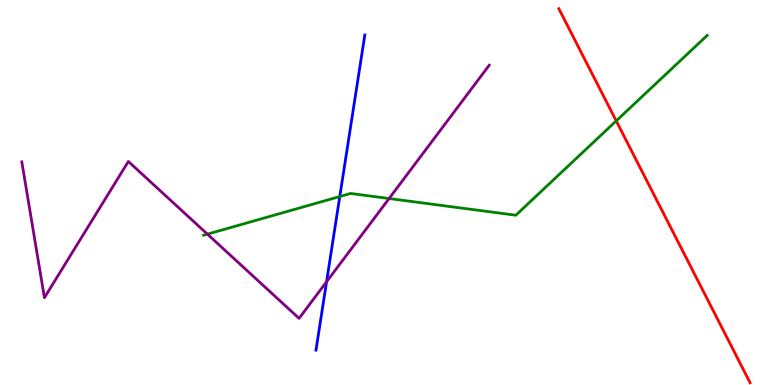[{'lines': ['blue', 'red'], 'intersections': []}, {'lines': ['green', 'red'], 'intersections': [{'x': 7.95, 'y': 6.86}]}, {'lines': ['purple', 'red'], 'intersections': []}, {'lines': ['blue', 'green'], 'intersections': [{'x': 4.38, 'y': 4.9}]}, {'lines': ['blue', 'purple'], 'intersections': [{'x': 4.21, 'y': 2.68}]}, {'lines': ['green', 'purple'], 'intersections': [{'x': 2.68, 'y': 3.92}, {'x': 5.02, 'y': 4.84}]}]